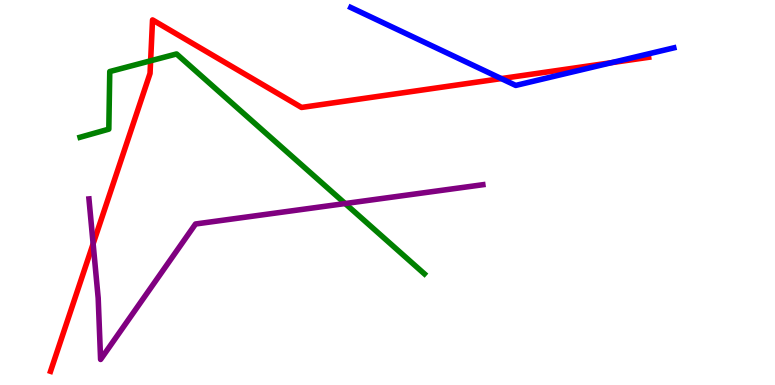[{'lines': ['blue', 'red'], 'intersections': [{'x': 6.47, 'y': 7.96}, {'x': 7.89, 'y': 8.37}]}, {'lines': ['green', 'red'], 'intersections': [{'x': 1.94, 'y': 8.42}]}, {'lines': ['purple', 'red'], 'intersections': [{'x': 1.2, 'y': 3.67}]}, {'lines': ['blue', 'green'], 'intersections': []}, {'lines': ['blue', 'purple'], 'intersections': []}, {'lines': ['green', 'purple'], 'intersections': [{'x': 4.45, 'y': 4.71}]}]